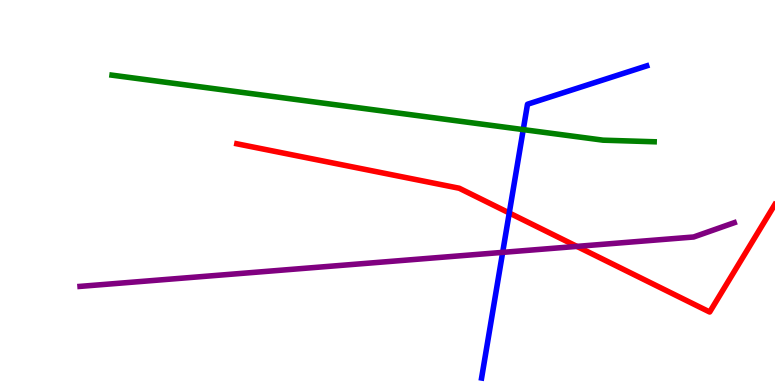[{'lines': ['blue', 'red'], 'intersections': [{'x': 6.57, 'y': 4.47}]}, {'lines': ['green', 'red'], 'intersections': []}, {'lines': ['purple', 'red'], 'intersections': [{'x': 7.44, 'y': 3.6}]}, {'lines': ['blue', 'green'], 'intersections': [{'x': 6.75, 'y': 6.63}]}, {'lines': ['blue', 'purple'], 'intersections': [{'x': 6.49, 'y': 3.44}]}, {'lines': ['green', 'purple'], 'intersections': []}]